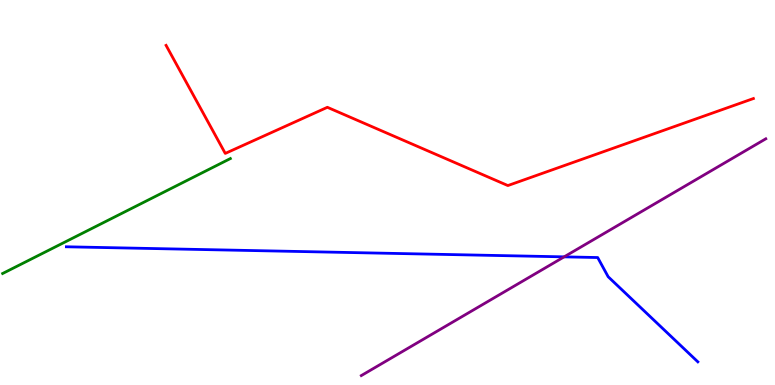[{'lines': ['blue', 'red'], 'intersections': []}, {'lines': ['green', 'red'], 'intersections': []}, {'lines': ['purple', 'red'], 'intersections': []}, {'lines': ['blue', 'green'], 'intersections': []}, {'lines': ['blue', 'purple'], 'intersections': [{'x': 7.28, 'y': 3.33}]}, {'lines': ['green', 'purple'], 'intersections': []}]